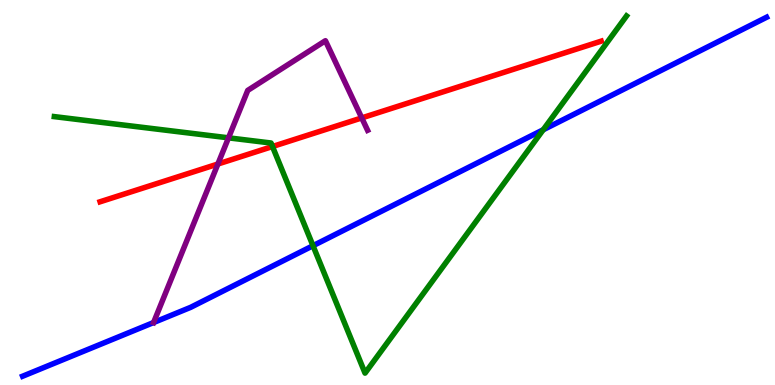[{'lines': ['blue', 'red'], 'intersections': []}, {'lines': ['green', 'red'], 'intersections': [{'x': 3.52, 'y': 6.19}]}, {'lines': ['purple', 'red'], 'intersections': [{'x': 2.81, 'y': 5.74}, {'x': 4.67, 'y': 6.94}]}, {'lines': ['blue', 'green'], 'intersections': [{'x': 4.04, 'y': 3.62}, {'x': 7.01, 'y': 6.63}]}, {'lines': ['blue', 'purple'], 'intersections': [{'x': 1.98, 'y': 1.62}]}, {'lines': ['green', 'purple'], 'intersections': [{'x': 2.95, 'y': 6.42}]}]